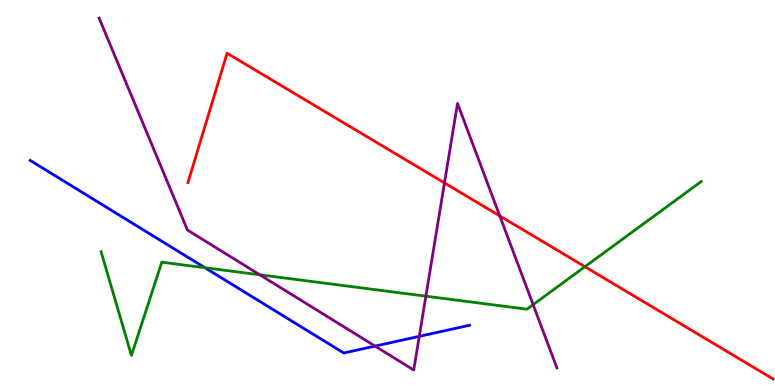[{'lines': ['blue', 'red'], 'intersections': []}, {'lines': ['green', 'red'], 'intersections': [{'x': 7.55, 'y': 3.07}]}, {'lines': ['purple', 'red'], 'intersections': [{'x': 5.73, 'y': 5.25}, {'x': 6.45, 'y': 4.39}]}, {'lines': ['blue', 'green'], 'intersections': [{'x': 2.64, 'y': 3.05}]}, {'lines': ['blue', 'purple'], 'intersections': [{'x': 4.84, 'y': 1.01}, {'x': 5.41, 'y': 1.26}]}, {'lines': ['green', 'purple'], 'intersections': [{'x': 3.35, 'y': 2.86}, {'x': 5.5, 'y': 2.31}, {'x': 6.88, 'y': 2.09}]}]